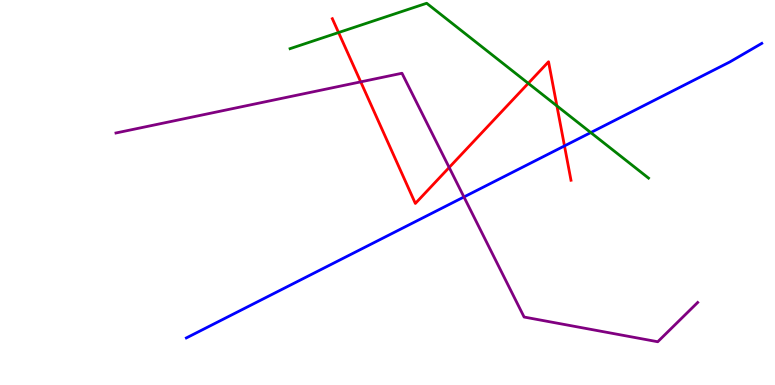[{'lines': ['blue', 'red'], 'intersections': [{'x': 7.28, 'y': 6.21}]}, {'lines': ['green', 'red'], 'intersections': [{'x': 4.37, 'y': 9.15}, {'x': 6.82, 'y': 7.84}, {'x': 7.19, 'y': 7.25}]}, {'lines': ['purple', 'red'], 'intersections': [{'x': 4.65, 'y': 7.87}, {'x': 5.8, 'y': 5.65}]}, {'lines': ['blue', 'green'], 'intersections': [{'x': 7.62, 'y': 6.56}]}, {'lines': ['blue', 'purple'], 'intersections': [{'x': 5.99, 'y': 4.88}]}, {'lines': ['green', 'purple'], 'intersections': []}]